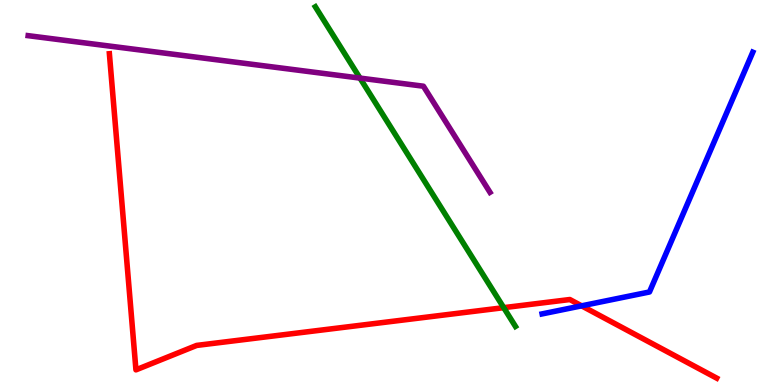[{'lines': ['blue', 'red'], 'intersections': [{'x': 7.5, 'y': 2.06}]}, {'lines': ['green', 'red'], 'intersections': [{'x': 6.5, 'y': 2.01}]}, {'lines': ['purple', 'red'], 'intersections': []}, {'lines': ['blue', 'green'], 'intersections': []}, {'lines': ['blue', 'purple'], 'intersections': []}, {'lines': ['green', 'purple'], 'intersections': [{'x': 4.65, 'y': 7.97}]}]